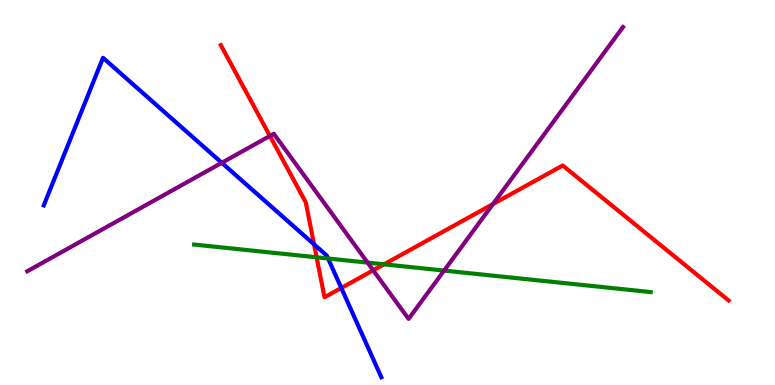[{'lines': ['blue', 'red'], 'intersections': [{'x': 4.05, 'y': 3.65}, {'x': 4.4, 'y': 2.52}]}, {'lines': ['green', 'red'], 'intersections': [{'x': 4.09, 'y': 3.32}, {'x': 4.96, 'y': 3.13}]}, {'lines': ['purple', 'red'], 'intersections': [{'x': 3.48, 'y': 6.47}, {'x': 4.82, 'y': 2.98}, {'x': 6.36, 'y': 4.7}]}, {'lines': ['blue', 'green'], 'intersections': [{'x': 4.23, 'y': 3.29}]}, {'lines': ['blue', 'purple'], 'intersections': [{'x': 2.86, 'y': 5.77}]}, {'lines': ['green', 'purple'], 'intersections': [{'x': 4.74, 'y': 3.18}, {'x': 5.73, 'y': 2.97}]}]